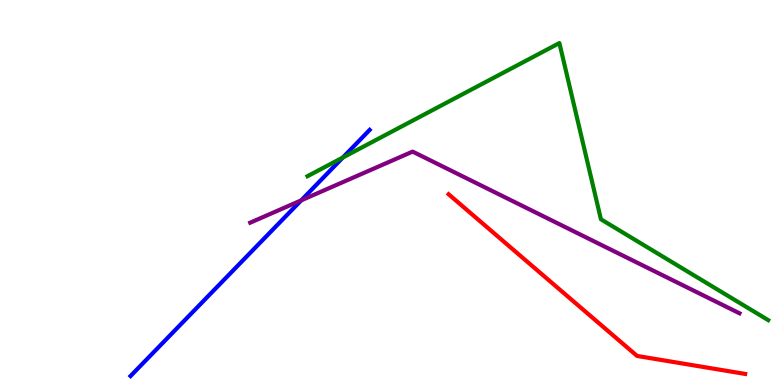[{'lines': ['blue', 'red'], 'intersections': []}, {'lines': ['green', 'red'], 'intersections': []}, {'lines': ['purple', 'red'], 'intersections': []}, {'lines': ['blue', 'green'], 'intersections': [{'x': 4.42, 'y': 5.91}]}, {'lines': ['blue', 'purple'], 'intersections': [{'x': 3.89, 'y': 4.8}]}, {'lines': ['green', 'purple'], 'intersections': []}]